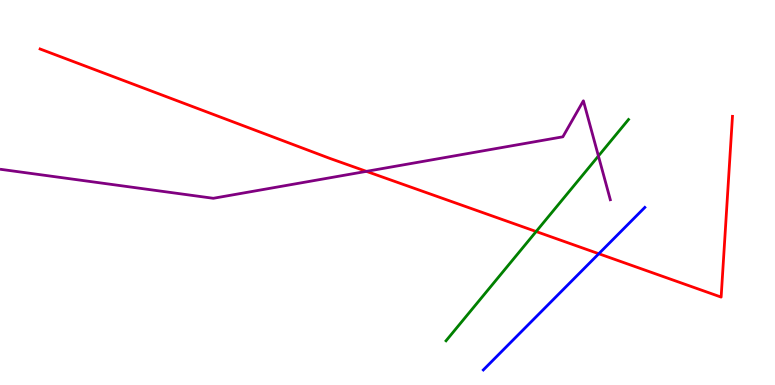[{'lines': ['blue', 'red'], 'intersections': [{'x': 7.73, 'y': 3.41}]}, {'lines': ['green', 'red'], 'intersections': [{'x': 6.92, 'y': 3.99}]}, {'lines': ['purple', 'red'], 'intersections': [{'x': 4.73, 'y': 5.55}]}, {'lines': ['blue', 'green'], 'intersections': []}, {'lines': ['blue', 'purple'], 'intersections': []}, {'lines': ['green', 'purple'], 'intersections': [{'x': 7.72, 'y': 5.95}]}]